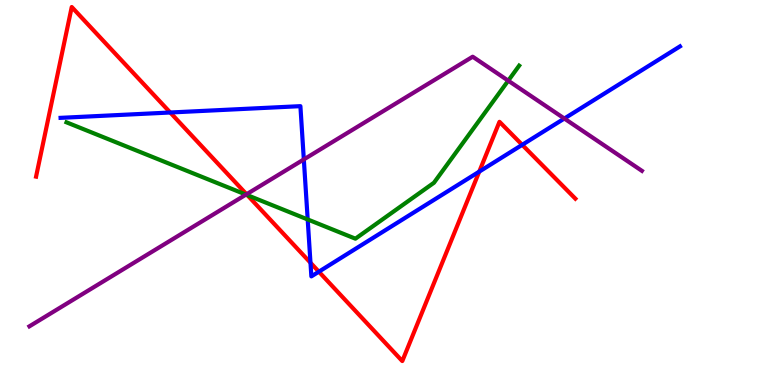[{'lines': ['blue', 'red'], 'intersections': [{'x': 2.2, 'y': 7.08}, {'x': 4.01, 'y': 3.18}, {'x': 4.11, 'y': 2.94}, {'x': 6.18, 'y': 5.54}, {'x': 6.74, 'y': 6.24}]}, {'lines': ['green', 'red'], 'intersections': [{'x': 3.19, 'y': 4.93}]}, {'lines': ['purple', 'red'], 'intersections': [{'x': 3.18, 'y': 4.95}]}, {'lines': ['blue', 'green'], 'intersections': [{'x': 3.97, 'y': 4.3}]}, {'lines': ['blue', 'purple'], 'intersections': [{'x': 3.92, 'y': 5.86}, {'x': 7.28, 'y': 6.92}]}, {'lines': ['green', 'purple'], 'intersections': [{'x': 3.17, 'y': 4.95}, {'x': 6.56, 'y': 7.9}]}]